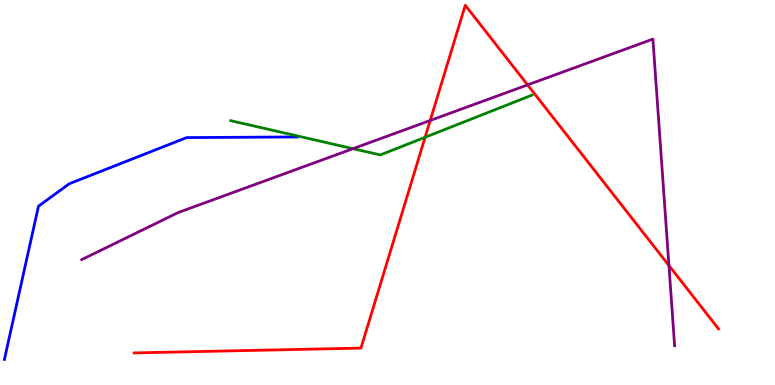[{'lines': ['blue', 'red'], 'intersections': []}, {'lines': ['green', 'red'], 'intersections': [{'x': 5.49, 'y': 6.43}]}, {'lines': ['purple', 'red'], 'intersections': [{'x': 5.55, 'y': 6.87}, {'x': 6.81, 'y': 7.79}, {'x': 8.63, 'y': 3.1}]}, {'lines': ['blue', 'green'], 'intersections': []}, {'lines': ['blue', 'purple'], 'intersections': []}, {'lines': ['green', 'purple'], 'intersections': [{'x': 4.56, 'y': 6.14}]}]